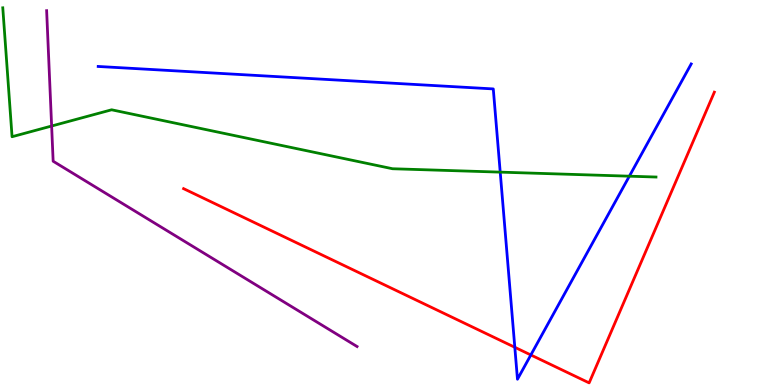[{'lines': ['blue', 'red'], 'intersections': [{'x': 6.64, 'y': 0.979}, {'x': 6.85, 'y': 0.78}]}, {'lines': ['green', 'red'], 'intersections': []}, {'lines': ['purple', 'red'], 'intersections': []}, {'lines': ['blue', 'green'], 'intersections': [{'x': 6.45, 'y': 5.53}, {'x': 8.12, 'y': 5.42}]}, {'lines': ['blue', 'purple'], 'intersections': []}, {'lines': ['green', 'purple'], 'intersections': [{'x': 0.666, 'y': 6.73}]}]